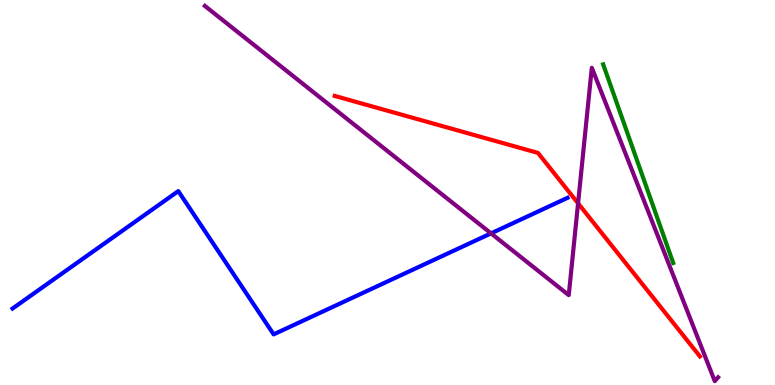[{'lines': ['blue', 'red'], 'intersections': []}, {'lines': ['green', 'red'], 'intersections': []}, {'lines': ['purple', 'red'], 'intersections': [{'x': 7.46, 'y': 4.72}]}, {'lines': ['blue', 'green'], 'intersections': []}, {'lines': ['blue', 'purple'], 'intersections': [{'x': 6.34, 'y': 3.94}]}, {'lines': ['green', 'purple'], 'intersections': []}]